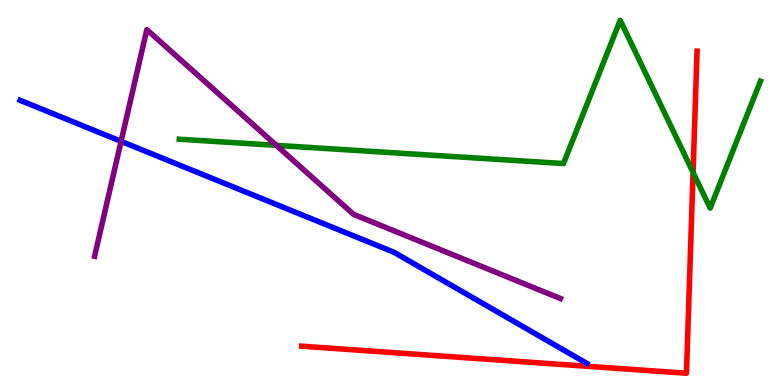[{'lines': ['blue', 'red'], 'intersections': []}, {'lines': ['green', 'red'], 'intersections': [{'x': 8.94, 'y': 5.52}]}, {'lines': ['purple', 'red'], 'intersections': []}, {'lines': ['blue', 'green'], 'intersections': []}, {'lines': ['blue', 'purple'], 'intersections': [{'x': 1.56, 'y': 6.33}]}, {'lines': ['green', 'purple'], 'intersections': [{'x': 3.57, 'y': 6.22}]}]